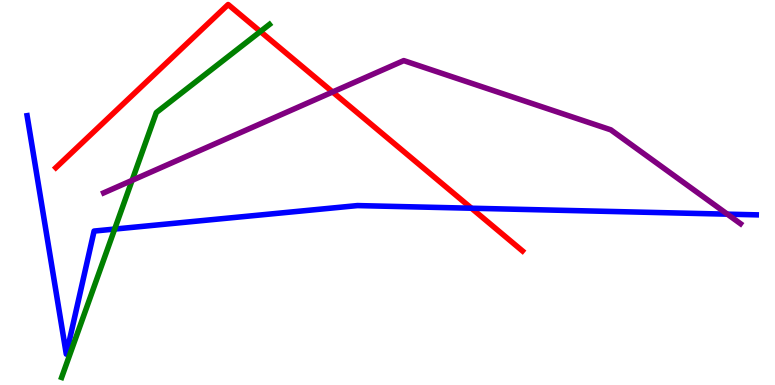[{'lines': ['blue', 'red'], 'intersections': [{'x': 6.08, 'y': 4.59}]}, {'lines': ['green', 'red'], 'intersections': [{'x': 3.36, 'y': 9.18}]}, {'lines': ['purple', 'red'], 'intersections': [{'x': 4.29, 'y': 7.61}]}, {'lines': ['blue', 'green'], 'intersections': [{'x': 1.48, 'y': 4.05}]}, {'lines': ['blue', 'purple'], 'intersections': [{'x': 9.39, 'y': 4.44}]}, {'lines': ['green', 'purple'], 'intersections': [{'x': 1.7, 'y': 5.32}]}]